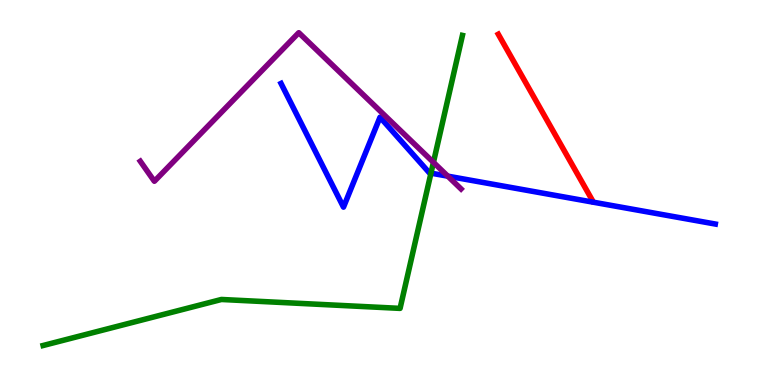[{'lines': ['blue', 'red'], 'intersections': []}, {'lines': ['green', 'red'], 'intersections': []}, {'lines': ['purple', 'red'], 'intersections': []}, {'lines': ['blue', 'green'], 'intersections': [{'x': 5.56, 'y': 5.5}]}, {'lines': ['blue', 'purple'], 'intersections': [{'x': 5.78, 'y': 5.42}]}, {'lines': ['green', 'purple'], 'intersections': [{'x': 5.59, 'y': 5.78}]}]